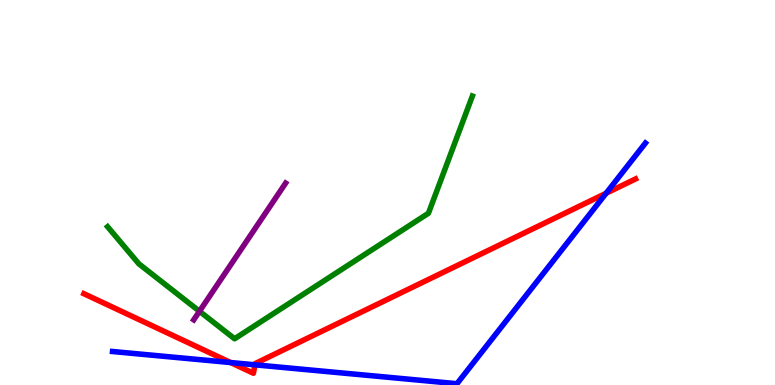[{'lines': ['blue', 'red'], 'intersections': [{'x': 2.98, 'y': 0.583}, {'x': 3.29, 'y': 0.524}, {'x': 7.82, 'y': 4.98}]}, {'lines': ['green', 'red'], 'intersections': []}, {'lines': ['purple', 'red'], 'intersections': []}, {'lines': ['blue', 'green'], 'intersections': []}, {'lines': ['blue', 'purple'], 'intersections': []}, {'lines': ['green', 'purple'], 'intersections': [{'x': 2.57, 'y': 1.91}]}]